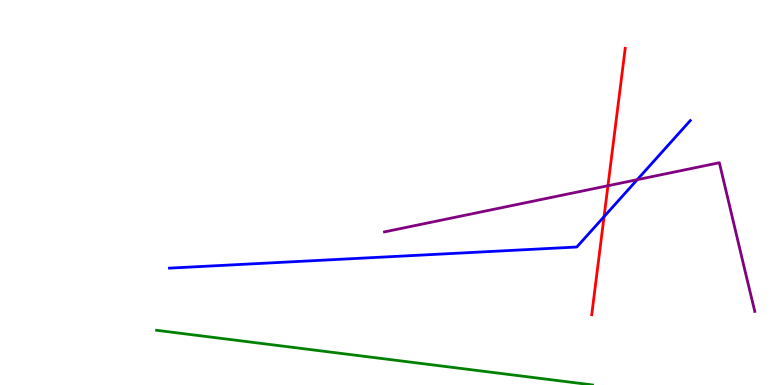[{'lines': ['blue', 'red'], 'intersections': [{'x': 7.79, 'y': 4.37}]}, {'lines': ['green', 'red'], 'intersections': []}, {'lines': ['purple', 'red'], 'intersections': [{'x': 7.84, 'y': 5.18}]}, {'lines': ['blue', 'green'], 'intersections': []}, {'lines': ['blue', 'purple'], 'intersections': [{'x': 8.22, 'y': 5.33}]}, {'lines': ['green', 'purple'], 'intersections': []}]